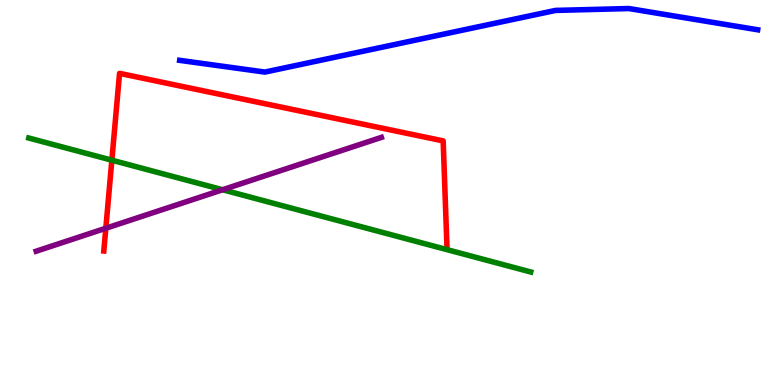[{'lines': ['blue', 'red'], 'intersections': []}, {'lines': ['green', 'red'], 'intersections': [{'x': 1.44, 'y': 5.84}]}, {'lines': ['purple', 'red'], 'intersections': [{'x': 1.37, 'y': 4.07}]}, {'lines': ['blue', 'green'], 'intersections': []}, {'lines': ['blue', 'purple'], 'intersections': []}, {'lines': ['green', 'purple'], 'intersections': [{'x': 2.87, 'y': 5.07}]}]